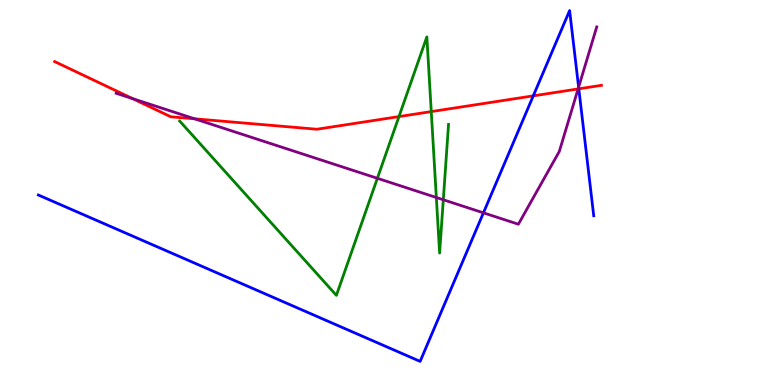[{'lines': ['blue', 'red'], 'intersections': [{'x': 6.88, 'y': 7.51}, {'x': 7.47, 'y': 7.69}]}, {'lines': ['green', 'red'], 'intersections': [{'x': 5.15, 'y': 6.97}, {'x': 5.56, 'y': 7.1}]}, {'lines': ['purple', 'red'], 'intersections': [{'x': 1.71, 'y': 7.44}, {'x': 2.51, 'y': 6.91}, {'x': 7.46, 'y': 7.69}]}, {'lines': ['blue', 'green'], 'intersections': []}, {'lines': ['blue', 'purple'], 'intersections': [{'x': 6.24, 'y': 4.47}, {'x': 7.47, 'y': 7.74}]}, {'lines': ['green', 'purple'], 'intersections': [{'x': 4.87, 'y': 5.37}, {'x': 5.63, 'y': 4.87}, {'x': 5.72, 'y': 4.81}]}]